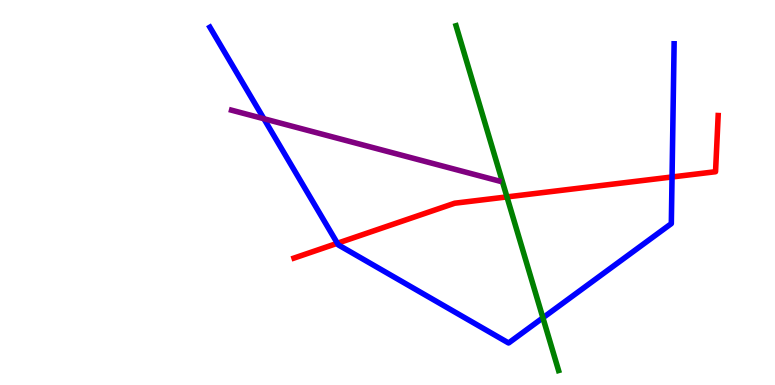[{'lines': ['blue', 'red'], 'intersections': [{'x': 4.35, 'y': 3.68}, {'x': 8.67, 'y': 5.4}]}, {'lines': ['green', 'red'], 'intersections': [{'x': 6.54, 'y': 4.89}]}, {'lines': ['purple', 'red'], 'intersections': []}, {'lines': ['blue', 'green'], 'intersections': [{'x': 7.01, 'y': 1.75}]}, {'lines': ['blue', 'purple'], 'intersections': [{'x': 3.41, 'y': 6.92}]}, {'lines': ['green', 'purple'], 'intersections': []}]